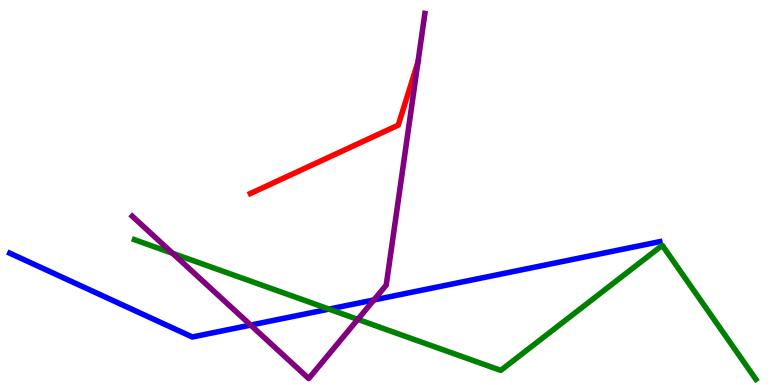[{'lines': ['blue', 'red'], 'intersections': []}, {'lines': ['green', 'red'], 'intersections': []}, {'lines': ['purple', 'red'], 'intersections': [{'x': 5.39, 'y': 8.39}]}, {'lines': ['blue', 'green'], 'intersections': [{'x': 4.25, 'y': 1.97}]}, {'lines': ['blue', 'purple'], 'intersections': [{'x': 3.23, 'y': 1.56}, {'x': 4.82, 'y': 2.21}]}, {'lines': ['green', 'purple'], 'intersections': [{'x': 2.23, 'y': 3.42}, {'x': 4.62, 'y': 1.7}]}]